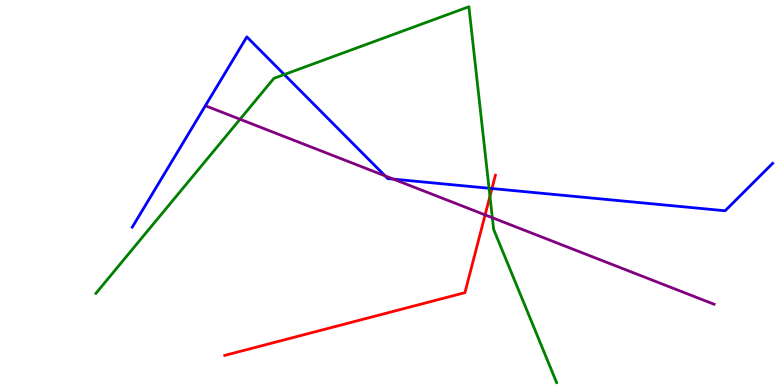[{'lines': ['blue', 'red'], 'intersections': [{'x': 6.35, 'y': 5.1}]}, {'lines': ['green', 'red'], 'intersections': [{'x': 6.32, 'y': 4.9}]}, {'lines': ['purple', 'red'], 'intersections': [{'x': 6.26, 'y': 4.42}]}, {'lines': ['blue', 'green'], 'intersections': [{'x': 3.67, 'y': 8.06}, {'x': 6.31, 'y': 5.11}]}, {'lines': ['blue', 'purple'], 'intersections': [{'x': 4.97, 'y': 5.43}, {'x': 5.08, 'y': 5.35}]}, {'lines': ['green', 'purple'], 'intersections': [{'x': 3.1, 'y': 6.9}, {'x': 6.35, 'y': 4.35}]}]